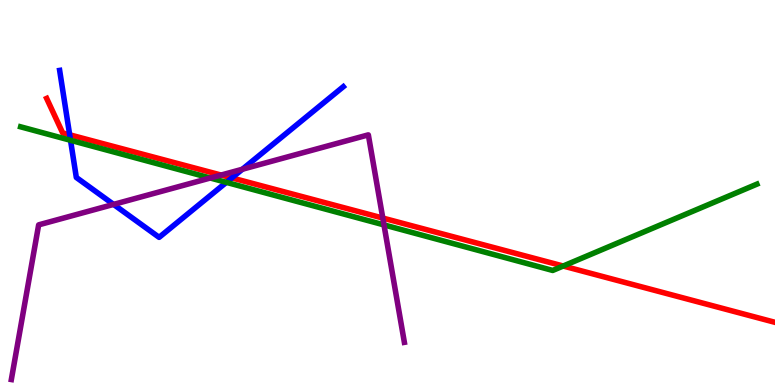[{'lines': ['blue', 'red'], 'intersections': [{'x': 0.899, 'y': 6.5}, {'x': 2.99, 'y': 5.38}]}, {'lines': ['green', 'red'], 'intersections': [{'x': 7.27, 'y': 3.09}]}, {'lines': ['purple', 'red'], 'intersections': [{'x': 2.85, 'y': 5.45}, {'x': 4.94, 'y': 4.34}]}, {'lines': ['blue', 'green'], 'intersections': [{'x': 0.91, 'y': 6.36}, {'x': 2.92, 'y': 5.26}]}, {'lines': ['blue', 'purple'], 'intersections': [{'x': 1.47, 'y': 4.69}, {'x': 3.13, 'y': 5.6}]}, {'lines': ['green', 'purple'], 'intersections': [{'x': 2.71, 'y': 5.38}, {'x': 4.95, 'y': 4.16}]}]